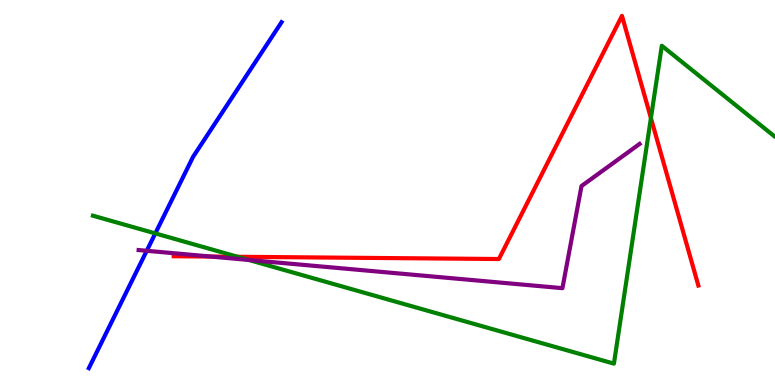[{'lines': ['blue', 'red'], 'intersections': []}, {'lines': ['green', 'red'], 'intersections': [{'x': 3.07, 'y': 3.33}, {'x': 8.4, 'y': 6.93}]}, {'lines': ['purple', 'red'], 'intersections': [{'x': 2.72, 'y': 3.34}]}, {'lines': ['blue', 'green'], 'intersections': [{'x': 2.0, 'y': 3.94}]}, {'lines': ['blue', 'purple'], 'intersections': [{'x': 1.89, 'y': 3.49}]}, {'lines': ['green', 'purple'], 'intersections': [{'x': 3.21, 'y': 3.25}]}]